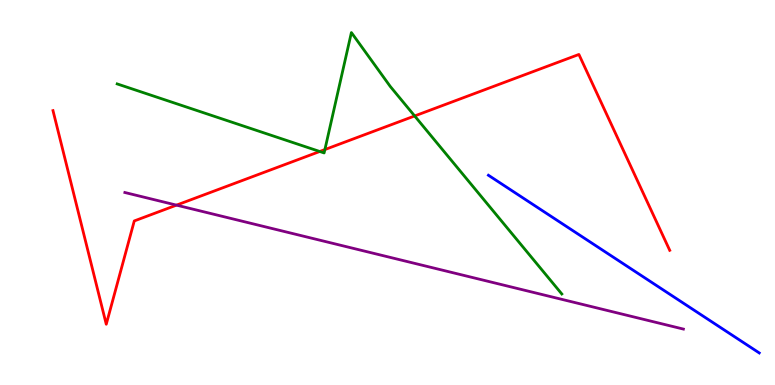[{'lines': ['blue', 'red'], 'intersections': []}, {'lines': ['green', 'red'], 'intersections': [{'x': 4.13, 'y': 6.07}, {'x': 4.19, 'y': 6.12}, {'x': 5.35, 'y': 6.99}]}, {'lines': ['purple', 'red'], 'intersections': [{'x': 2.28, 'y': 4.67}]}, {'lines': ['blue', 'green'], 'intersections': []}, {'lines': ['blue', 'purple'], 'intersections': []}, {'lines': ['green', 'purple'], 'intersections': []}]